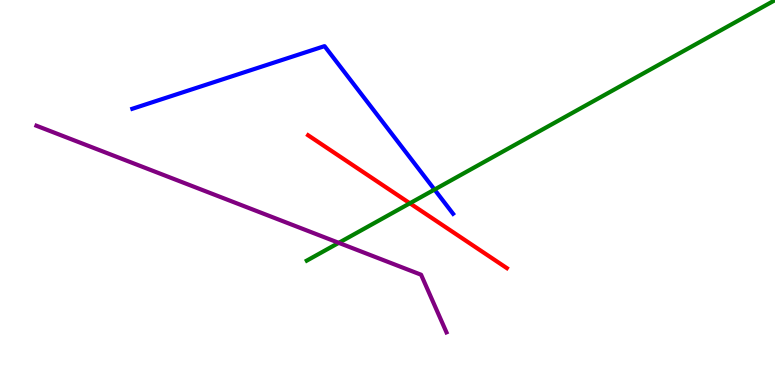[{'lines': ['blue', 'red'], 'intersections': []}, {'lines': ['green', 'red'], 'intersections': [{'x': 5.29, 'y': 4.72}]}, {'lines': ['purple', 'red'], 'intersections': []}, {'lines': ['blue', 'green'], 'intersections': [{'x': 5.61, 'y': 5.08}]}, {'lines': ['blue', 'purple'], 'intersections': []}, {'lines': ['green', 'purple'], 'intersections': [{'x': 4.37, 'y': 3.69}]}]